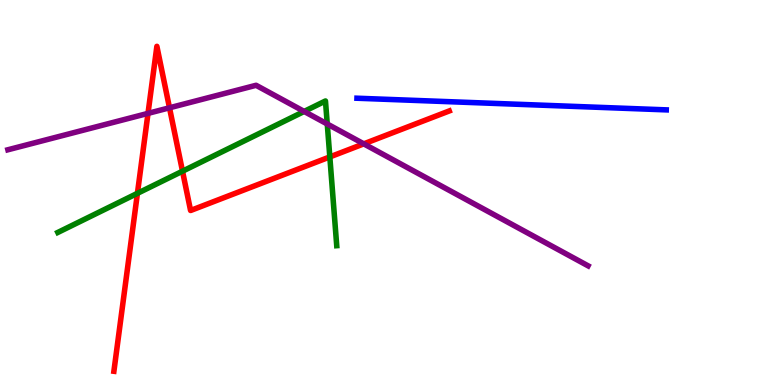[{'lines': ['blue', 'red'], 'intersections': []}, {'lines': ['green', 'red'], 'intersections': [{'x': 1.77, 'y': 4.98}, {'x': 2.35, 'y': 5.55}, {'x': 4.26, 'y': 5.92}]}, {'lines': ['purple', 'red'], 'intersections': [{'x': 1.91, 'y': 7.06}, {'x': 2.19, 'y': 7.2}, {'x': 4.69, 'y': 6.26}]}, {'lines': ['blue', 'green'], 'intersections': []}, {'lines': ['blue', 'purple'], 'intersections': []}, {'lines': ['green', 'purple'], 'intersections': [{'x': 3.92, 'y': 7.11}, {'x': 4.22, 'y': 6.78}]}]